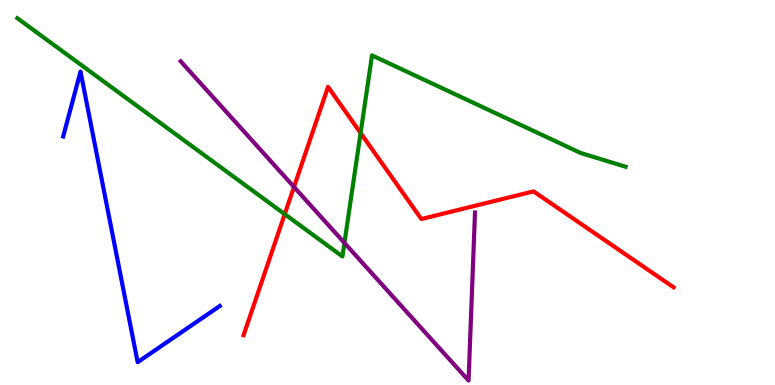[{'lines': ['blue', 'red'], 'intersections': []}, {'lines': ['green', 'red'], 'intersections': [{'x': 3.67, 'y': 4.44}, {'x': 4.65, 'y': 6.55}]}, {'lines': ['purple', 'red'], 'intersections': [{'x': 3.79, 'y': 5.14}]}, {'lines': ['blue', 'green'], 'intersections': []}, {'lines': ['blue', 'purple'], 'intersections': []}, {'lines': ['green', 'purple'], 'intersections': [{'x': 4.44, 'y': 3.69}]}]